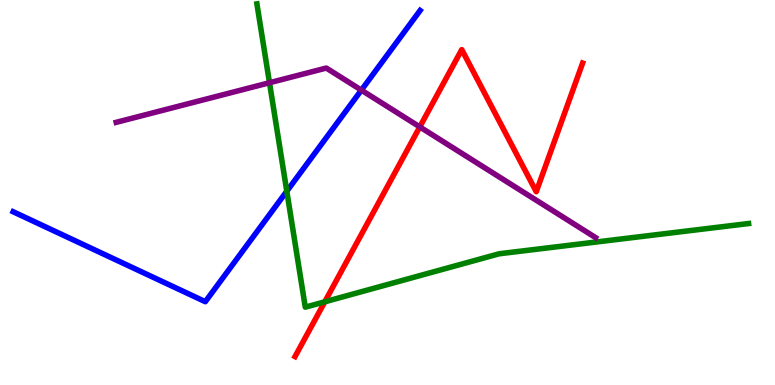[{'lines': ['blue', 'red'], 'intersections': []}, {'lines': ['green', 'red'], 'intersections': [{'x': 4.19, 'y': 2.16}]}, {'lines': ['purple', 'red'], 'intersections': [{'x': 5.42, 'y': 6.7}]}, {'lines': ['blue', 'green'], 'intersections': [{'x': 3.7, 'y': 5.03}]}, {'lines': ['blue', 'purple'], 'intersections': [{'x': 4.66, 'y': 7.66}]}, {'lines': ['green', 'purple'], 'intersections': [{'x': 3.48, 'y': 7.85}]}]